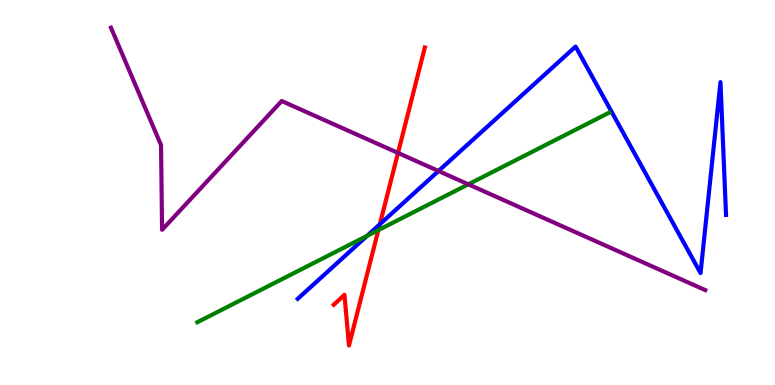[{'lines': ['blue', 'red'], 'intersections': [{'x': 4.9, 'y': 4.17}]}, {'lines': ['green', 'red'], 'intersections': [{'x': 4.88, 'y': 4.02}]}, {'lines': ['purple', 'red'], 'intersections': [{'x': 5.14, 'y': 6.03}]}, {'lines': ['blue', 'green'], 'intersections': [{'x': 4.74, 'y': 3.87}]}, {'lines': ['blue', 'purple'], 'intersections': [{'x': 5.66, 'y': 5.56}]}, {'lines': ['green', 'purple'], 'intersections': [{'x': 6.04, 'y': 5.21}]}]